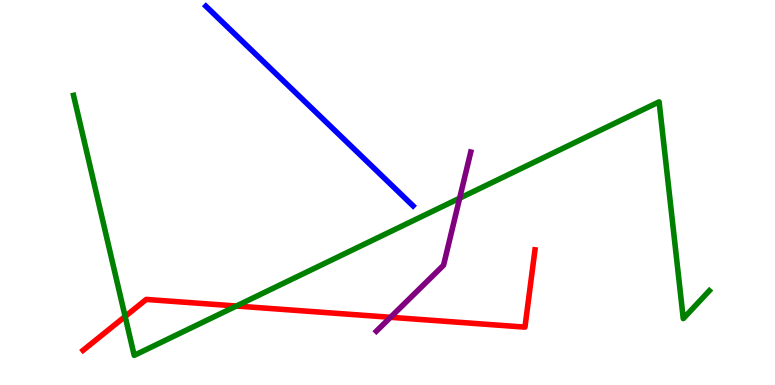[{'lines': ['blue', 'red'], 'intersections': []}, {'lines': ['green', 'red'], 'intersections': [{'x': 1.61, 'y': 1.78}, {'x': 3.05, 'y': 2.05}]}, {'lines': ['purple', 'red'], 'intersections': [{'x': 5.04, 'y': 1.76}]}, {'lines': ['blue', 'green'], 'intersections': []}, {'lines': ['blue', 'purple'], 'intersections': []}, {'lines': ['green', 'purple'], 'intersections': [{'x': 5.93, 'y': 4.85}]}]